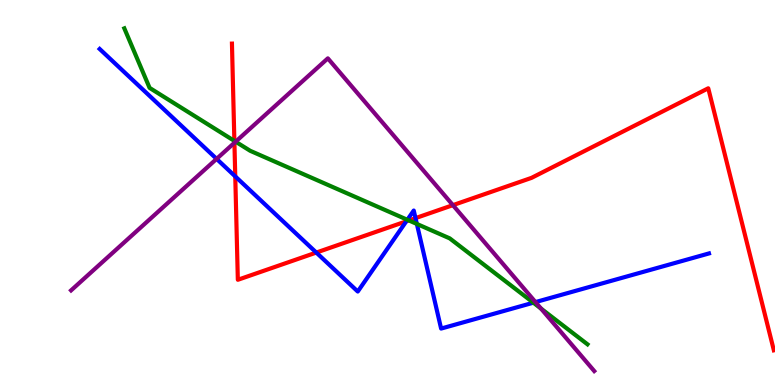[{'lines': ['blue', 'red'], 'intersections': [{'x': 3.04, 'y': 5.42}, {'x': 4.08, 'y': 3.44}, {'x': 5.24, 'y': 4.25}, {'x': 5.36, 'y': 4.33}]}, {'lines': ['green', 'red'], 'intersections': [{'x': 3.02, 'y': 6.34}, {'x': 5.28, 'y': 4.27}]}, {'lines': ['purple', 'red'], 'intersections': [{'x': 3.02, 'y': 6.29}, {'x': 5.84, 'y': 4.67}]}, {'lines': ['blue', 'green'], 'intersections': [{'x': 5.26, 'y': 4.29}, {'x': 5.38, 'y': 4.18}, {'x': 6.88, 'y': 2.14}]}, {'lines': ['blue', 'purple'], 'intersections': [{'x': 2.79, 'y': 5.87}, {'x': 6.91, 'y': 2.15}]}, {'lines': ['green', 'purple'], 'intersections': [{'x': 3.04, 'y': 6.32}, {'x': 6.98, 'y': 1.99}]}]